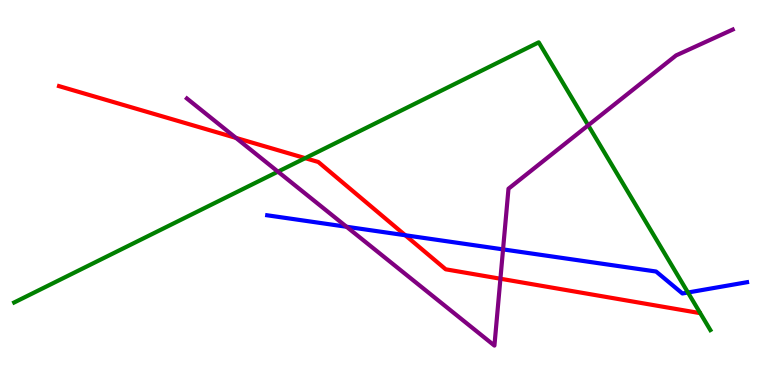[{'lines': ['blue', 'red'], 'intersections': [{'x': 5.23, 'y': 3.89}]}, {'lines': ['green', 'red'], 'intersections': [{'x': 3.94, 'y': 5.89}]}, {'lines': ['purple', 'red'], 'intersections': [{'x': 3.04, 'y': 6.42}, {'x': 6.46, 'y': 2.76}]}, {'lines': ['blue', 'green'], 'intersections': [{'x': 8.88, 'y': 2.4}]}, {'lines': ['blue', 'purple'], 'intersections': [{'x': 4.47, 'y': 4.11}, {'x': 6.49, 'y': 3.52}]}, {'lines': ['green', 'purple'], 'intersections': [{'x': 3.59, 'y': 5.54}, {'x': 7.59, 'y': 6.75}]}]